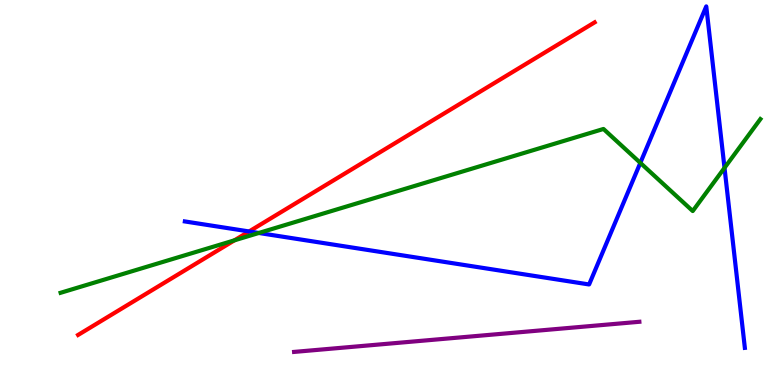[{'lines': ['blue', 'red'], 'intersections': [{'x': 3.21, 'y': 3.99}]}, {'lines': ['green', 'red'], 'intersections': [{'x': 3.02, 'y': 3.76}]}, {'lines': ['purple', 'red'], 'intersections': []}, {'lines': ['blue', 'green'], 'intersections': [{'x': 3.34, 'y': 3.95}, {'x': 8.26, 'y': 5.77}, {'x': 9.35, 'y': 5.64}]}, {'lines': ['blue', 'purple'], 'intersections': []}, {'lines': ['green', 'purple'], 'intersections': []}]